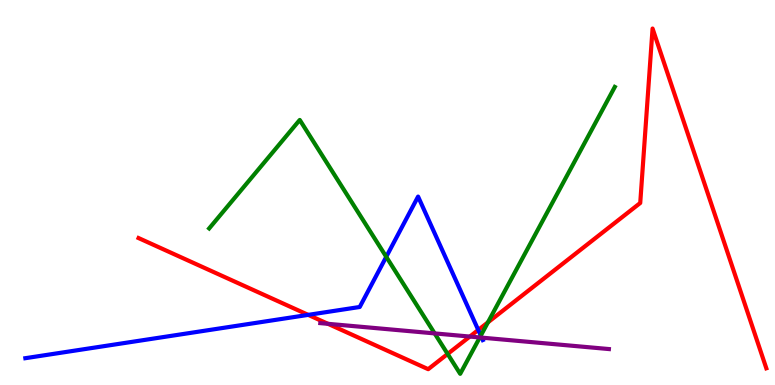[{'lines': ['blue', 'red'], 'intersections': [{'x': 3.98, 'y': 1.82}, {'x': 6.17, 'y': 1.43}]}, {'lines': ['green', 'red'], 'intersections': [{'x': 5.78, 'y': 0.806}, {'x': 6.3, 'y': 1.63}]}, {'lines': ['purple', 'red'], 'intersections': [{'x': 4.23, 'y': 1.59}, {'x': 6.06, 'y': 1.26}]}, {'lines': ['blue', 'green'], 'intersections': [{'x': 4.98, 'y': 3.33}, {'x': 6.2, 'y': 1.28}]}, {'lines': ['blue', 'purple'], 'intersections': [{'x': 6.22, 'y': 1.23}]}, {'lines': ['green', 'purple'], 'intersections': [{'x': 5.61, 'y': 1.34}, {'x': 6.19, 'y': 1.23}]}]